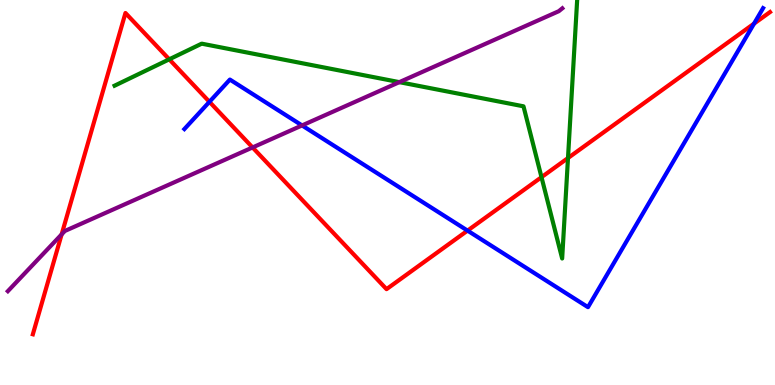[{'lines': ['blue', 'red'], 'intersections': [{'x': 2.7, 'y': 7.36}, {'x': 6.03, 'y': 4.01}, {'x': 9.73, 'y': 9.39}]}, {'lines': ['green', 'red'], 'intersections': [{'x': 2.18, 'y': 8.46}, {'x': 6.99, 'y': 5.4}, {'x': 7.33, 'y': 5.9}]}, {'lines': ['purple', 'red'], 'intersections': [{'x': 0.795, 'y': 3.91}, {'x': 3.26, 'y': 6.17}]}, {'lines': ['blue', 'green'], 'intersections': []}, {'lines': ['blue', 'purple'], 'intersections': [{'x': 3.9, 'y': 6.74}]}, {'lines': ['green', 'purple'], 'intersections': [{'x': 5.15, 'y': 7.87}]}]